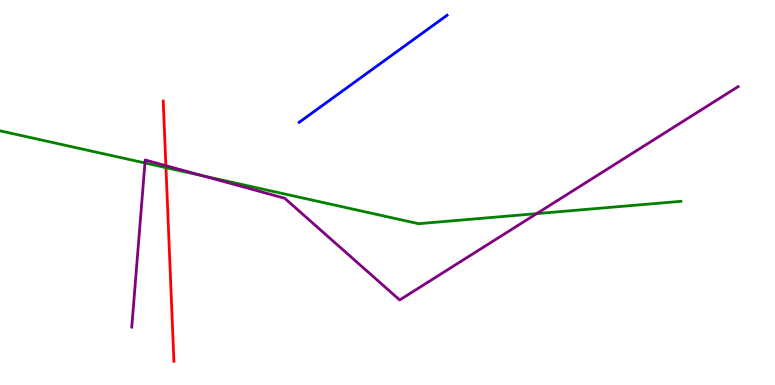[{'lines': ['blue', 'red'], 'intersections': []}, {'lines': ['green', 'red'], 'intersections': [{'x': 2.14, 'y': 5.65}]}, {'lines': ['purple', 'red'], 'intersections': [{'x': 2.14, 'y': 5.7}]}, {'lines': ['blue', 'green'], 'intersections': []}, {'lines': ['blue', 'purple'], 'intersections': []}, {'lines': ['green', 'purple'], 'intersections': [{'x': 1.87, 'y': 5.77}, {'x': 2.62, 'y': 5.43}, {'x': 6.93, 'y': 4.45}]}]